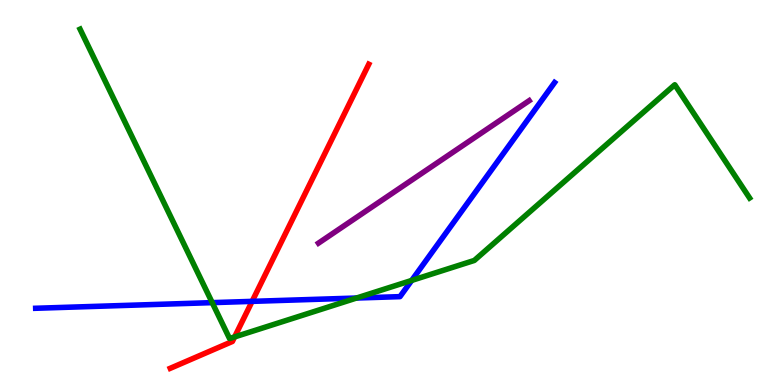[{'lines': ['blue', 'red'], 'intersections': [{'x': 3.25, 'y': 2.17}]}, {'lines': ['green', 'red'], 'intersections': [{'x': 3.03, 'y': 1.25}]}, {'lines': ['purple', 'red'], 'intersections': []}, {'lines': ['blue', 'green'], 'intersections': [{'x': 2.74, 'y': 2.14}, {'x': 4.6, 'y': 2.26}, {'x': 5.31, 'y': 2.72}]}, {'lines': ['blue', 'purple'], 'intersections': []}, {'lines': ['green', 'purple'], 'intersections': []}]